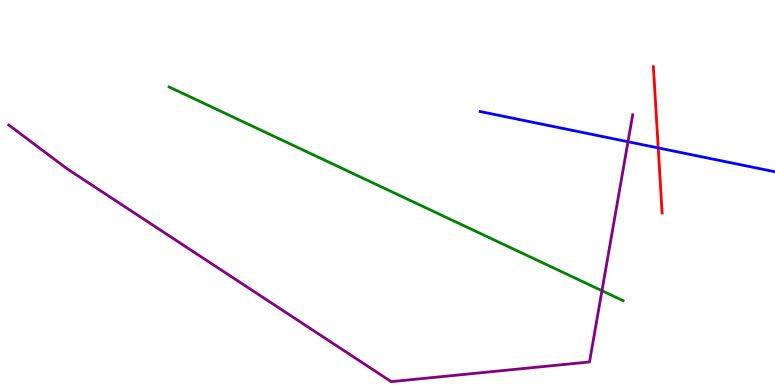[{'lines': ['blue', 'red'], 'intersections': [{'x': 8.49, 'y': 6.16}]}, {'lines': ['green', 'red'], 'intersections': []}, {'lines': ['purple', 'red'], 'intersections': []}, {'lines': ['blue', 'green'], 'intersections': []}, {'lines': ['blue', 'purple'], 'intersections': [{'x': 8.1, 'y': 6.32}]}, {'lines': ['green', 'purple'], 'intersections': [{'x': 7.77, 'y': 2.45}]}]